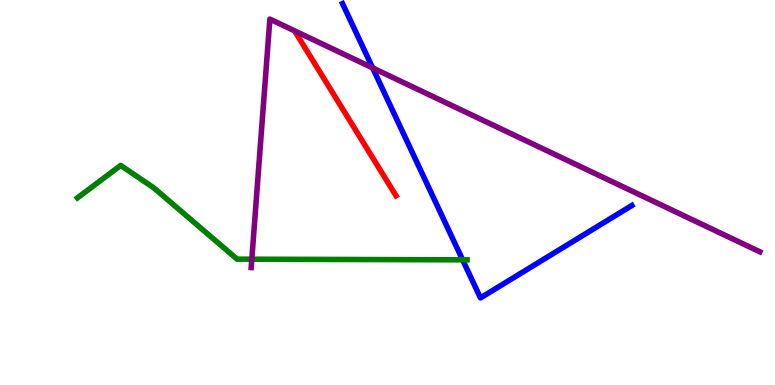[{'lines': ['blue', 'red'], 'intersections': []}, {'lines': ['green', 'red'], 'intersections': []}, {'lines': ['purple', 'red'], 'intersections': []}, {'lines': ['blue', 'green'], 'intersections': [{'x': 5.97, 'y': 3.25}]}, {'lines': ['blue', 'purple'], 'intersections': [{'x': 4.81, 'y': 8.24}]}, {'lines': ['green', 'purple'], 'intersections': [{'x': 3.25, 'y': 3.27}]}]